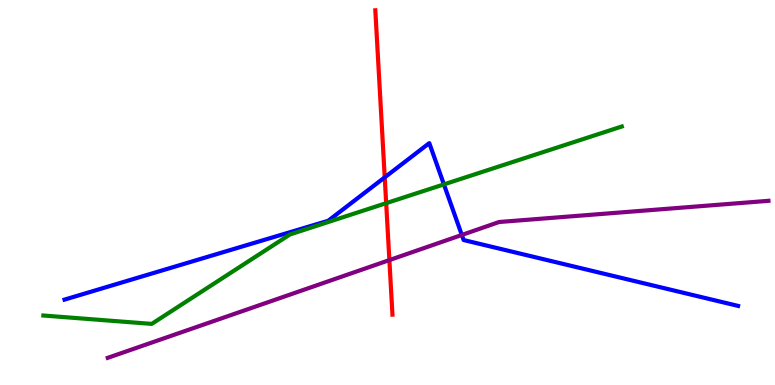[{'lines': ['blue', 'red'], 'intersections': [{'x': 4.96, 'y': 5.39}]}, {'lines': ['green', 'red'], 'intersections': [{'x': 4.98, 'y': 4.72}]}, {'lines': ['purple', 'red'], 'intersections': [{'x': 5.02, 'y': 3.24}]}, {'lines': ['blue', 'green'], 'intersections': [{'x': 5.73, 'y': 5.21}]}, {'lines': ['blue', 'purple'], 'intersections': [{'x': 5.96, 'y': 3.9}]}, {'lines': ['green', 'purple'], 'intersections': []}]